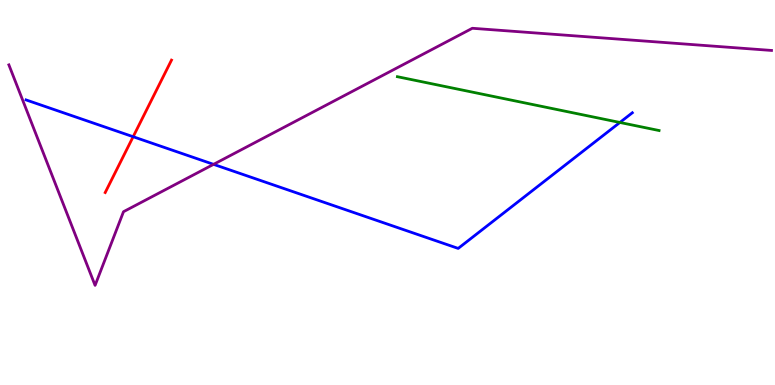[{'lines': ['blue', 'red'], 'intersections': [{'x': 1.72, 'y': 6.45}]}, {'lines': ['green', 'red'], 'intersections': []}, {'lines': ['purple', 'red'], 'intersections': []}, {'lines': ['blue', 'green'], 'intersections': [{'x': 8.0, 'y': 6.82}]}, {'lines': ['blue', 'purple'], 'intersections': [{'x': 2.76, 'y': 5.73}]}, {'lines': ['green', 'purple'], 'intersections': []}]